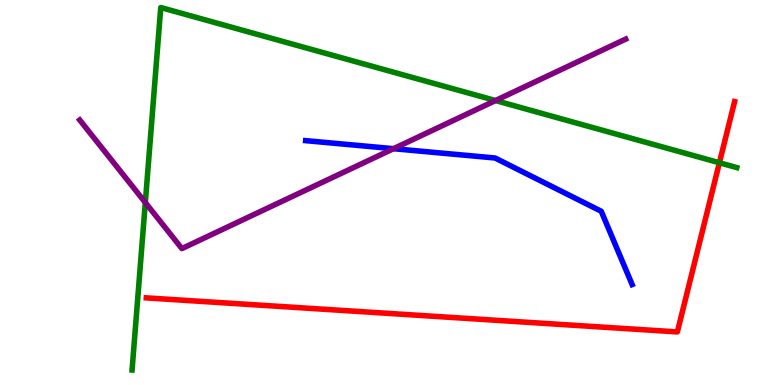[{'lines': ['blue', 'red'], 'intersections': []}, {'lines': ['green', 'red'], 'intersections': [{'x': 9.28, 'y': 5.77}]}, {'lines': ['purple', 'red'], 'intersections': []}, {'lines': ['blue', 'green'], 'intersections': []}, {'lines': ['blue', 'purple'], 'intersections': [{'x': 5.08, 'y': 6.14}]}, {'lines': ['green', 'purple'], 'intersections': [{'x': 1.88, 'y': 4.74}, {'x': 6.39, 'y': 7.39}]}]